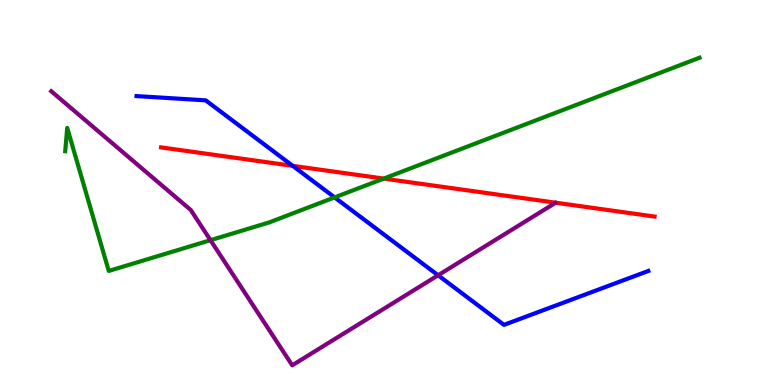[{'lines': ['blue', 'red'], 'intersections': [{'x': 3.78, 'y': 5.69}]}, {'lines': ['green', 'red'], 'intersections': [{'x': 4.95, 'y': 5.36}]}, {'lines': ['purple', 'red'], 'intersections': []}, {'lines': ['blue', 'green'], 'intersections': [{'x': 4.32, 'y': 4.87}]}, {'lines': ['blue', 'purple'], 'intersections': [{'x': 5.65, 'y': 2.85}]}, {'lines': ['green', 'purple'], 'intersections': [{'x': 2.72, 'y': 3.76}]}]